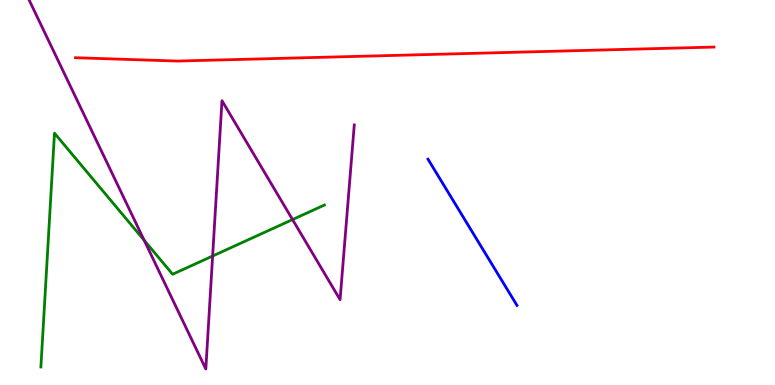[{'lines': ['blue', 'red'], 'intersections': []}, {'lines': ['green', 'red'], 'intersections': []}, {'lines': ['purple', 'red'], 'intersections': []}, {'lines': ['blue', 'green'], 'intersections': []}, {'lines': ['blue', 'purple'], 'intersections': []}, {'lines': ['green', 'purple'], 'intersections': [{'x': 1.86, 'y': 3.76}, {'x': 2.74, 'y': 3.35}, {'x': 3.77, 'y': 4.3}]}]